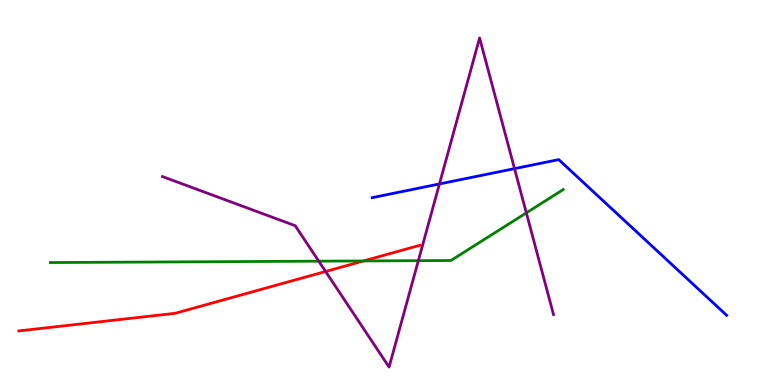[{'lines': ['blue', 'red'], 'intersections': []}, {'lines': ['green', 'red'], 'intersections': [{'x': 4.69, 'y': 3.22}]}, {'lines': ['purple', 'red'], 'intersections': [{'x': 4.2, 'y': 2.95}]}, {'lines': ['blue', 'green'], 'intersections': []}, {'lines': ['blue', 'purple'], 'intersections': [{'x': 5.67, 'y': 5.22}, {'x': 6.64, 'y': 5.62}]}, {'lines': ['green', 'purple'], 'intersections': [{'x': 4.11, 'y': 3.22}, {'x': 5.4, 'y': 3.23}, {'x': 6.79, 'y': 4.47}]}]